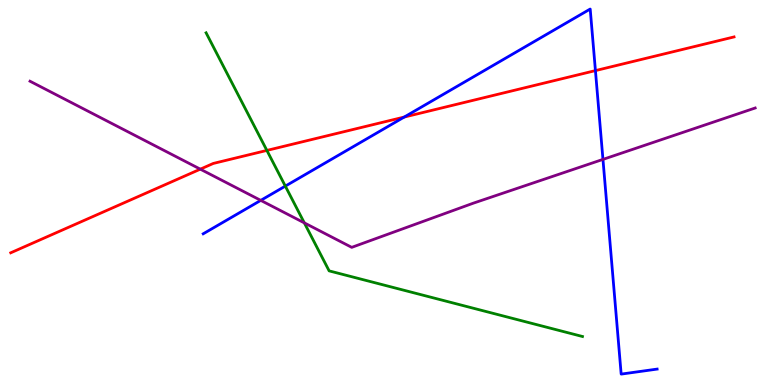[{'lines': ['blue', 'red'], 'intersections': [{'x': 5.22, 'y': 6.96}, {'x': 7.68, 'y': 8.17}]}, {'lines': ['green', 'red'], 'intersections': [{'x': 3.44, 'y': 6.09}]}, {'lines': ['purple', 'red'], 'intersections': [{'x': 2.58, 'y': 5.61}]}, {'lines': ['blue', 'green'], 'intersections': [{'x': 3.68, 'y': 5.17}]}, {'lines': ['blue', 'purple'], 'intersections': [{'x': 3.36, 'y': 4.8}, {'x': 7.78, 'y': 5.86}]}, {'lines': ['green', 'purple'], 'intersections': [{'x': 3.93, 'y': 4.21}]}]